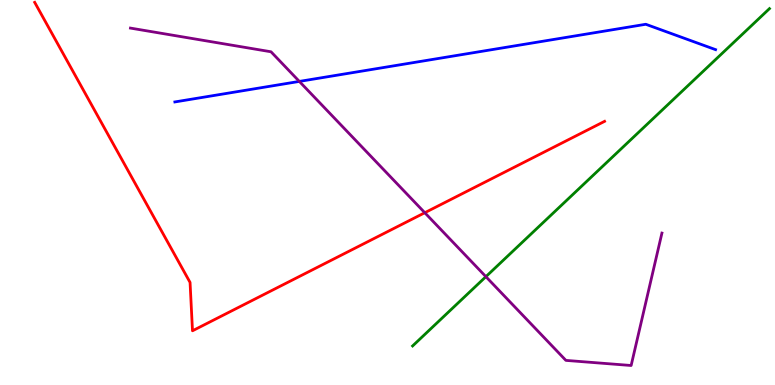[{'lines': ['blue', 'red'], 'intersections': []}, {'lines': ['green', 'red'], 'intersections': []}, {'lines': ['purple', 'red'], 'intersections': [{'x': 5.48, 'y': 4.47}]}, {'lines': ['blue', 'green'], 'intersections': []}, {'lines': ['blue', 'purple'], 'intersections': [{'x': 3.86, 'y': 7.89}]}, {'lines': ['green', 'purple'], 'intersections': [{'x': 6.27, 'y': 2.81}]}]